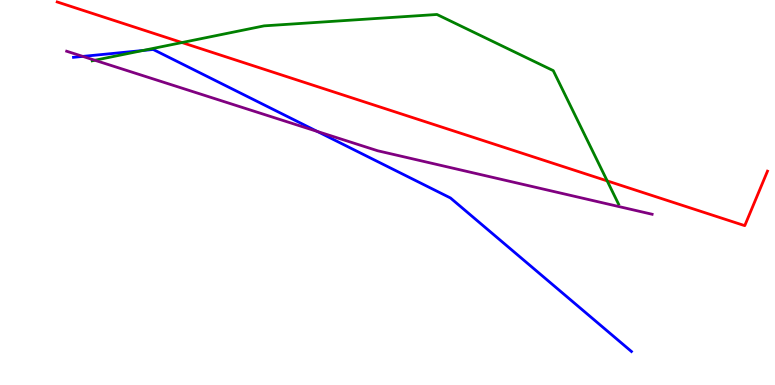[{'lines': ['blue', 'red'], 'intersections': []}, {'lines': ['green', 'red'], 'intersections': [{'x': 2.35, 'y': 8.89}, {'x': 7.83, 'y': 5.3}]}, {'lines': ['purple', 'red'], 'intersections': []}, {'lines': ['blue', 'green'], 'intersections': [{'x': 1.84, 'y': 8.69}]}, {'lines': ['blue', 'purple'], 'intersections': [{'x': 1.07, 'y': 8.54}, {'x': 4.09, 'y': 6.59}]}, {'lines': ['green', 'purple'], 'intersections': [{'x': 1.22, 'y': 8.43}]}]